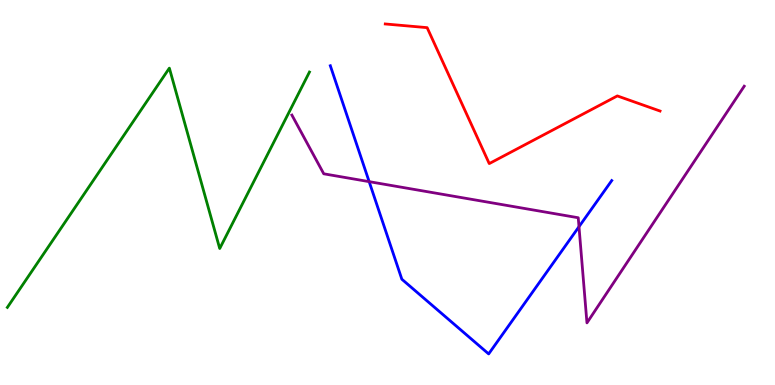[{'lines': ['blue', 'red'], 'intersections': []}, {'lines': ['green', 'red'], 'intersections': []}, {'lines': ['purple', 'red'], 'intersections': []}, {'lines': ['blue', 'green'], 'intersections': []}, {'lines': ['blue', 'purple'], 'intersections': [{'x': 4.76, 'y': 5.28}, {'x': 7.47, 'y': 4.11}]}, {'lines': ['green', 'purple'], 'intersections': []}]